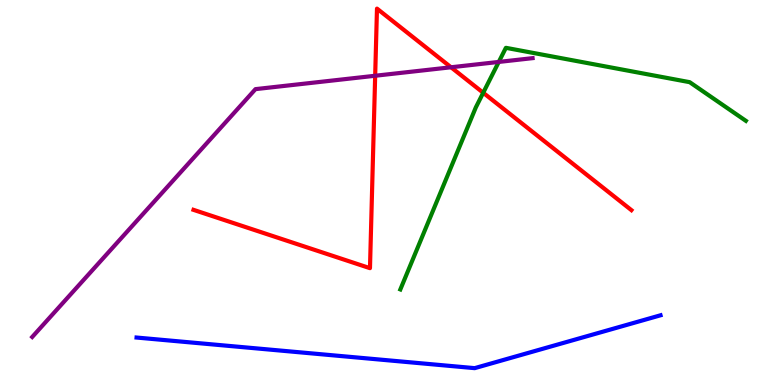[{'lines': ['blue', 'red'], 'intersections': []}, {'lines': ['green', 'red'], 'intersections': [{'x': 6.24, 'y': 7.59}]}, {'lines': ['purple', 'red'], 'intersections': [{'x': 4.84, 'y': 8.03}, {'x': 5.82, 'y': 8.25}]}, {'lines': ['blue', 'green'], 'intersections': []}, {'lines': ['blue', 'purple'], 'intersections': []}, {'lines': ['green', 'purple'], 'intersections': [{'x': 6.44, 'y': 8.39}]}]